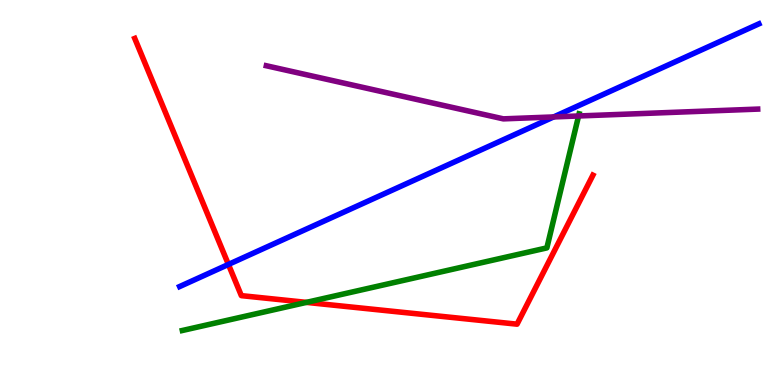[{'lines': ['blue', 'red'], 'intersections': [{'x': 2.95, 'y': 3.13}]}, {'lines': ['green', 'red'], 'intersections': [{'x': 3.95, 'y': 2.15}]}, {'lines': ['purple', 'red'], 'intersections': []}, {'lines': ['blue', 'green'], 'intersections': []}, {'lines': ['blue', 'purple'], 'intersections': [{'x': 7.14, 'y': 6.96}]}, {'lines': ['green', 'purple'], 'intersections': [{'x': 7.47, 'y': 6.99}]}]